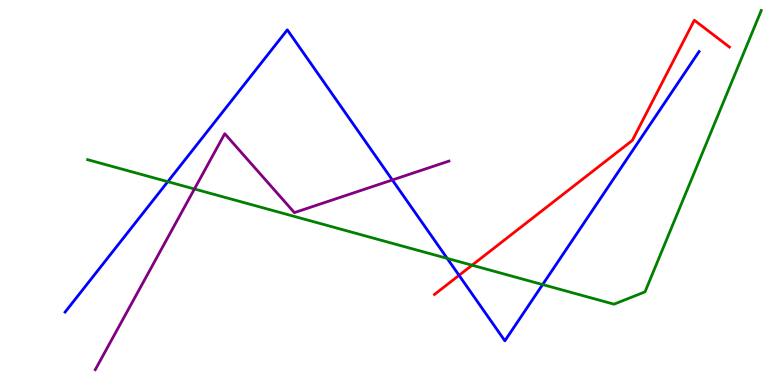[{'lines': ['blue', 'red'], 'intersections': [{'x': 5.92, 'y': 2.85}]}, {'lines': ['green', 'red'], 'intersections': [{'x': 6.09, 'y': 3.11}]}, {'lines': ['purple', 'red'], 'intersections': []}, {'lines': ['blue', 'green'], 'intersections': [{'x': 2.16, 'y': 5.28}, {'x': 5.77, 'y': 3.29}, {'x': 7.0, 'y': 2.61}]}, {'lines': ['blue', 'purple'], 'intersections': [{'x': 5.06, 'y': 5.33}]}, {'lines': ['green', 'purple'], 'intersections': [{'x': 2.51, 'y': 5.09}]}]